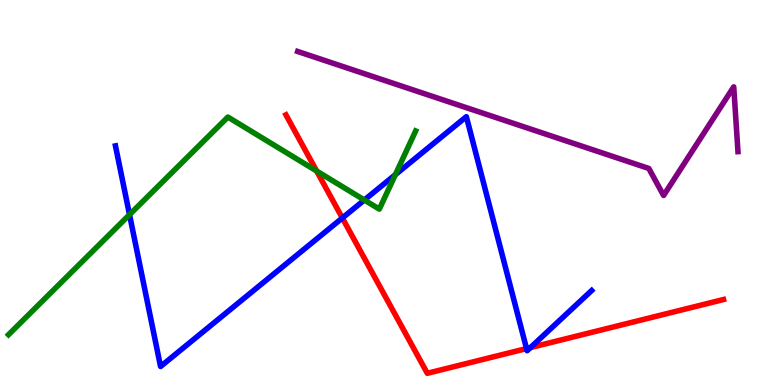[{'lines': ['blue', 'red'], 'intersections': [{'x': 4.42, 'y': 4.34}, {'x': 6.79, 'y': 0.946}, {'x': 6.84, 'y': 0.971}]}, {'lines': ['green', 'red'], 'intersections': [{'x': 4.09, 'y': 5.56}]}, {'lines': ['purple', 'red'], 'intersections': []}, {'lines': ['blue', 'green'], 'intersections': [{'x': 1.67, 'y': 4.42}, {'x': 4.7, 'y': 4.81}, {'x': 5.1, 'y': 5.46}]}, {'lines': ['blue', 'purple'], 'intersections': []}, {'lines': ['green', 'purple'], 'intersections': []}]